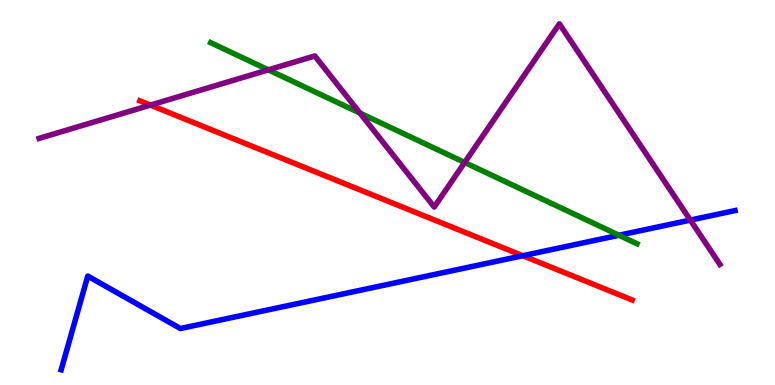[{'lines': ['blue', 'red'], 'intersections': [{'x': 6.75, 'y': 3.36}]}, {'lines': ['green', 'red'], 'intersections': []}, {'lines': ['purple', 'red'], 'intersections': [{'x': 1.94, 'y': 7.27}]}, {'lines': ['blue', 'green'], 'intersections': [{'x': 7.99, 'y': 3.89}]}, {'lines': ['blue', 'purple'], 'intersections': [{'x': 8.91, 'y': 4.28}]}, {'lines': ['green', 'purple'], 'intersections': [{'x': 3.46, 'y': 8.19}, {'x': 4.64, 'y': 7.06}, {'x': 6.0, 'y': 5.78}]}]